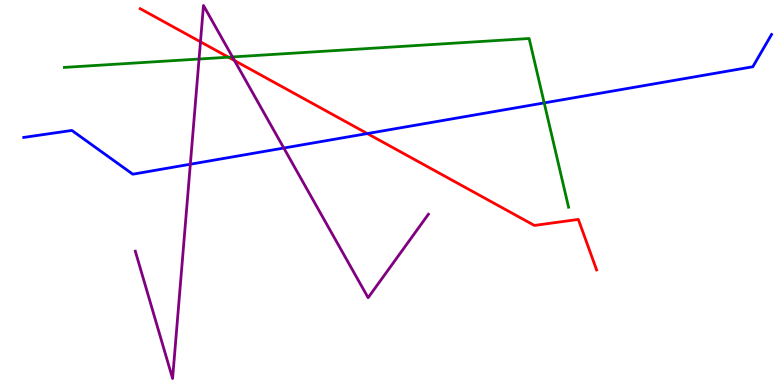[{'lines': ['blue', 'red'], 'intersections': [{'x': 4.74, 'y': 6.53}]}, {'lines': ['green', 'red'], 'intersections': [{'x': 2.95, 'y': 8.51}]}, {'lines': ['purple', 'red'], 'intersections': [{'x': 2.59, 'y': 8.91}, {'x': 3.03, 'y': 8.43}]}, {'lines': ['blue', 'green'], 'intersections': [{'x': 7.02, 'y': 7.33}]}, {'lines': ['blue', 'purple'], 'intersections': [{'x': 2.46, 'y': 5.73}, {'x': 3.66, 'y': 6.15}]}, {'lines': ['green', 'purple'], 'intersections': [{'x': 2.57, 'y': 8.47}, {'x': 3.0, 'y': 8.52}]}]